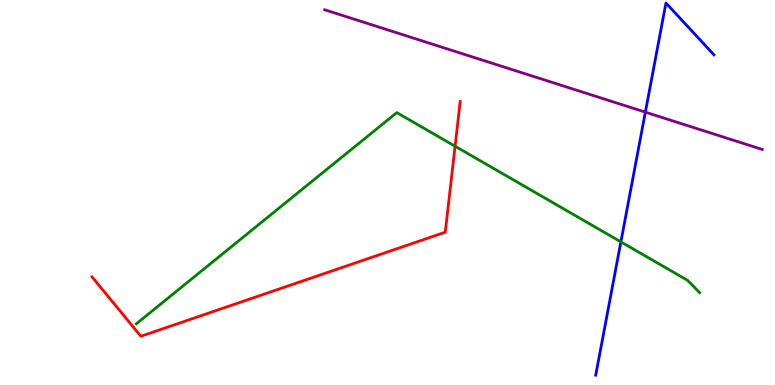[{'lines': ['blue', 'red'], 'intersections': []}, {'lines': ['green', 'red'], 'intersections': [{'x': 5.87, 'y': 6.2}]}, {'lines': ['purple', 'red'], 'intersections': []}, {'lines': ['blue', 'green'], 'intersections': [{'x': 8.01, 'y': 3.72}]}, {'lines': ['blue', 'purple'], 'intersections': [{'x': 8.33, 'y': 7.09}]}, {'lines': ['green', 'purple'], 'intersections': []}]